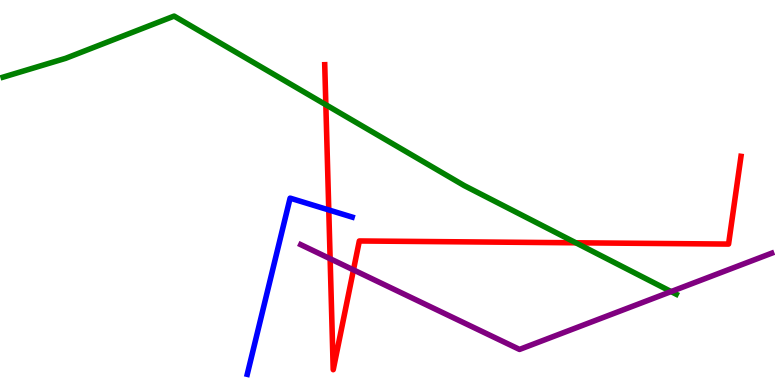[{'lines': ['blue', 'red'], 'intersections': [{'x': 4.24, 'y': 4.55}]}, {'lines': ['green', 'red'], 'intersections': [{'x': 4.2, 'y': 7.28}, {'x': 7.43, 'y': 3.69}]}, {'lines': ['purple', 'red'], 'intersections': [{'x': 4.26, 'y': 3.28}, {'x': 4.56, 'y': 2.99}]}, {'lines': ['blue', 'green'], 'intersections': []}, {'lines': ['blue', 'purple'], 'intersections': []}, {'lines': ['green', 'purple'], 'intersections': [{'x': 8.66, 'y': 2.43}]}]